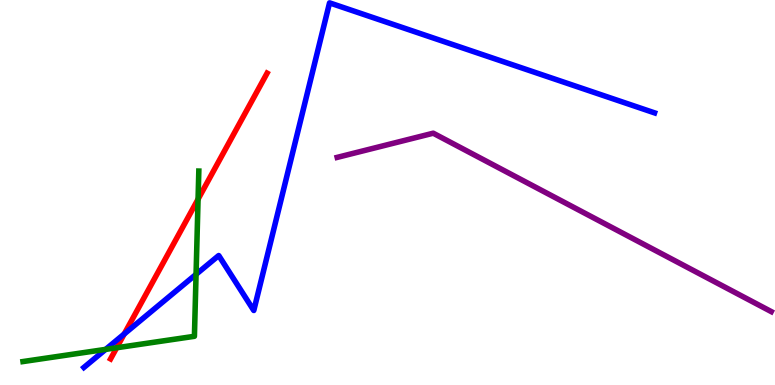[{'lines': ['blue', 'red'], 'intersections': [{'x': 1.6, 'y': 1.33}]}, {'lines': ['green', 'red'], 'intersections': [{'x': 1.51, 'y': 0.967}, {'x': 2.56, 'y': 4.83}]}, {'lines': ['purple', 'red'], 'intersections': []}, {'lines': ['blue', 'green'], 'intersections': [{'x': 1.36, 'y': 0.925}, {'x': 2.53, 'y': 2.87}]}, {'lines': ['blue', 'purple'], 'intersections': []}, {'lines': ['green', 'purple'], 'intersections': []}]